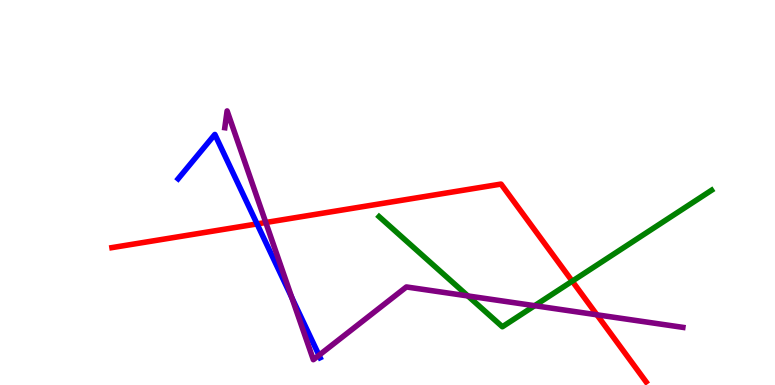[{'lines': ['blue', 'red'], 'intersections': [{'x': 3.32, 'y': 4.18}]}, {'lines': ['green', 'red'], 'intersections': [{'x': 7.38, 'y': 2.7}]}, {'lines': ['purple', 'red'], 'intersections': [{'x': 3.43, 'y': 4.22}, {'x': 7.7, 'y': 1.82}]}, {'lines': ['blue', 'green'], 'intersections': []}, {'lines': ['blue', 'purple'], 'intersections': [{'x': 3.77, 'y': 2.27}, {'x': 4.12, 'y': 0.773}]}, {'lines': ['green', 'purple'], 'intersections': [{'x': 6.04, 'y': 2.31}, {'x': 6.9, 'y': 2.06}]}]